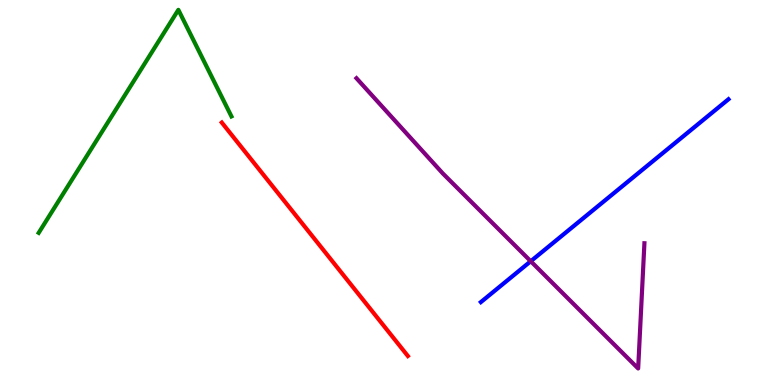[{'lines': ['blue', 'red'], 'intersections': []}, {'lines': ['green', 'red'], 'intersections': []}, {'lines': ['purple', 'red'], 'intersections': []}, {'lines': ['blue', 'green'], 'intersections': []}, {'lines': ['blue', 'purple'], 'intersections': [{'x': 6.85, 'y': 3.21}]}, {'lines': ['green', 'purple'], 'intersections': []}]